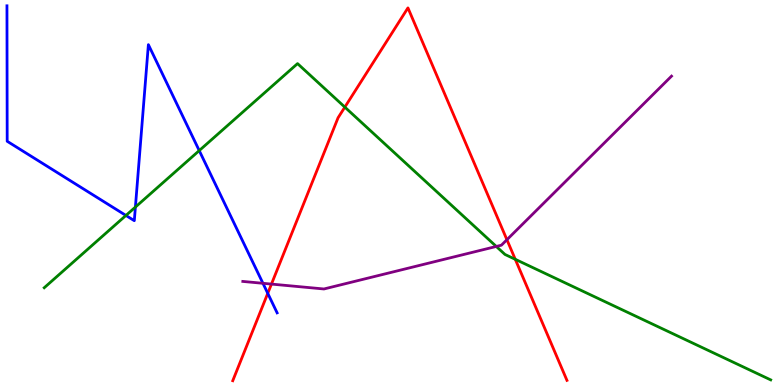[{'lines': ['blue', 'red'], 'intersections': [{'x': 3.45, 'y': 2.38}]}, {'lines': ['green', 'red'], 'intersections': [{'x': 4.45, 'y': 7.22}, {'x': 6.65, 'y': 3.26}]}, {'lines': ['purple', 'red'], 'intersections': [{'x': 3.5, 'y': 2.62}, {'x': 6.54, 'y': 3.77}]}, {'lines': ['blue', 'green'], 'intersections': [{'x': 1.62, 'y': 4.4}, {'x': 1.75, 'y': 4.62}, {'x': 2.57, 'y': 6.09}]}, {'lines': ['blue', 'purple'], 'intersections': [{'x': 3.39, 'y': 2.64}]}, {'lines': ['green', 'purple'], 'intersections': [{'x': 6.4, 'y': 3.6}]}]